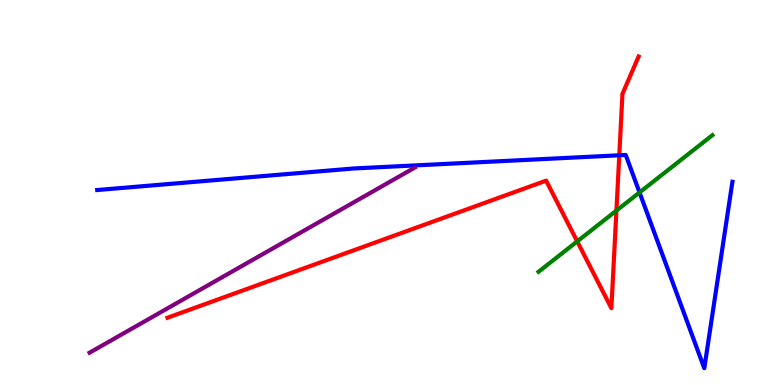[{'lines': ['blue', 'red'], 'intersections': [{'x': 7.99, 'y': 5.97}]}, {'lines': ['green', 'red'], 'intersections': [{'x': 7.45, 'y': 3.73}, {'x': 7.95, 'y': 4.53}]}, {'lines': ['purple', 'red'], 'intersections': []}, {'lines': ['blue', 'green'], 'intersections': [{'x': 8.25, 'y': 5.0}]}, {'lines': ['blue', 'purple'], 'intersections': []}, {'lines': ['green', 'purple'], 'intersections': []}]